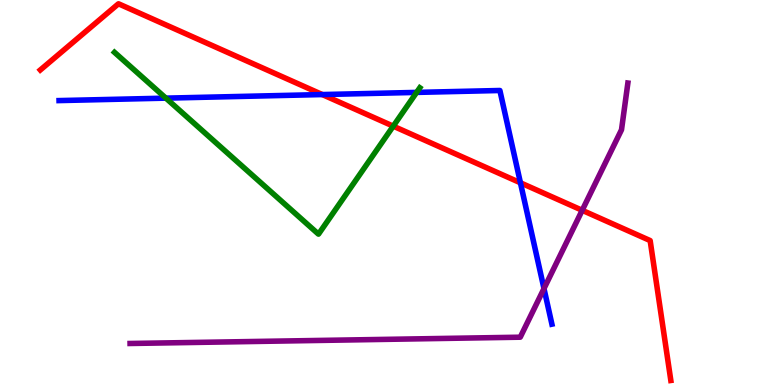[{'lines': ['blue', 'red'], 'intersections': [{'x': 4.16, 'y': 7.54}, {'x': 6.72, 'y': 5.25}]}, {'lines': ['green', 'red'], 'intersections': [{'x': 5.07, 'y': 6.72}]}, {'lines': ['purple', 'red'], 'intersections': [{'x': 7.51, 'y': 4.54}]}, {'lines': ['blue', 'green'], 'intersections': [{'x': 2.14, 'y': 7.45}, {'x': 5.38, 'y': 7.6}]}, {'lines': ['blue', 'purple'], 'intersections': [{'x': 7.02, 'y': 2.5}]}, {'lines': ['green', 'purple'], 'intersections': []}]